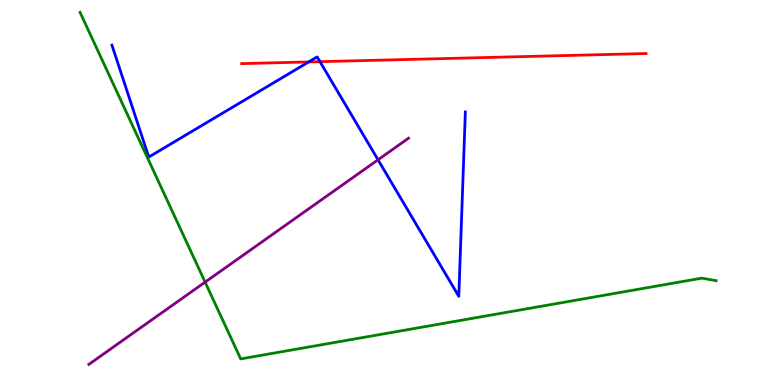[{'lines': ['blue', 'red'], 'intersections': [{'x': 3.98, 'y': 8.39}, {'x': 4.13, 'y': 8.4}]}, {'lines': ['green', 'red'], 'intersections': []}, {'lines': ['purple', 'red'], 'intersections': []}, {'lines': ['blue', 'green'], 'intersections': []}, {'lines': ['blue', 'purple'], 'intersections': [{'x': 4.88, 'y': 5.85}]}, {'lines': ['green', 'purple'], 'intersections': [{'x': 2.65, 'y': 2.67}]}]